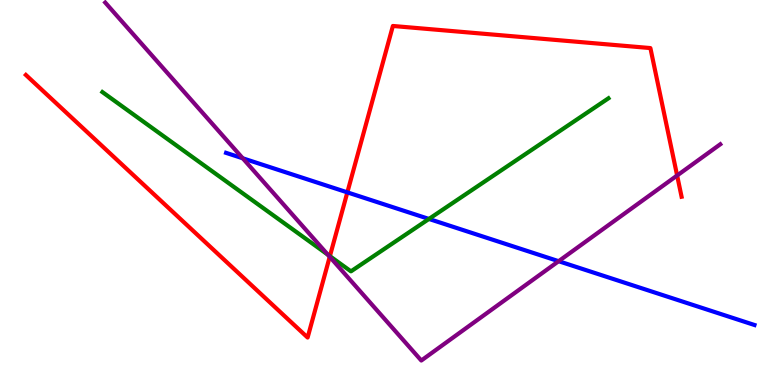[{'lines': ['blue', 'red'], 'intersections': [{'x': 4.48, 'y': 5.0}]}, {'lines': ['green', 'red'], 'intersections': [{'x': 4.26, 'y': 3.35}]}, {'lines': ['purple', 'red'], 'intersections': [{'x': 4.25, 'y': 3.33}, {'x': 8.74, 'y': 5.44}]}, {'lines': ['blue', 'green'], 'intersections': [{'x': 5.53, 'y': 4.31}]}, {'lines': ['blue', 'purple'], 'intersections': [{'x': 3.13, 'y': 5.89}, {'x': 7.21, 'y': 3.22}]}, {'lines': ['green', 'purple'], 'intersections': [{'x': 4.23, 'y': 3.38}]}]